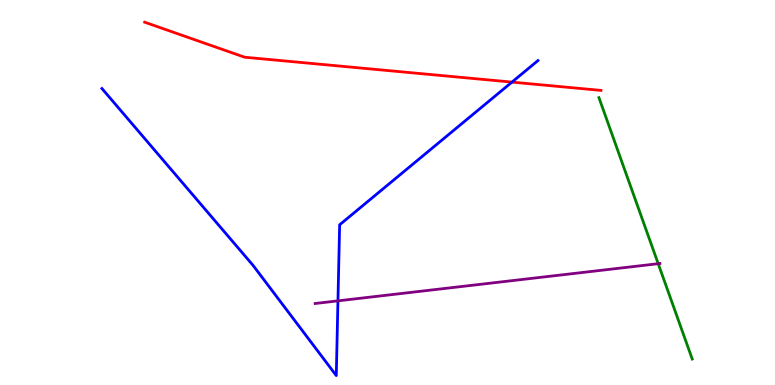[{'lines': ['blue', 'red'], 'intersections': [{'x': 6.61, 'y': 7.87}]}, {'lines': ['green', 'red'], 'intersections': []}, {'lines': ['purple', 'red'], 'intersections': []}, {'lines': ['blue', 'green'], 'intersections': []}, {'lines': ['blue', 'purple'], 'intersections': [{'x': 4.36, 'y': 2.19}]}, {'lines': ['green', 'purple'], 'intersections': [{'x': 8.49, 'y': 3.15}]}]